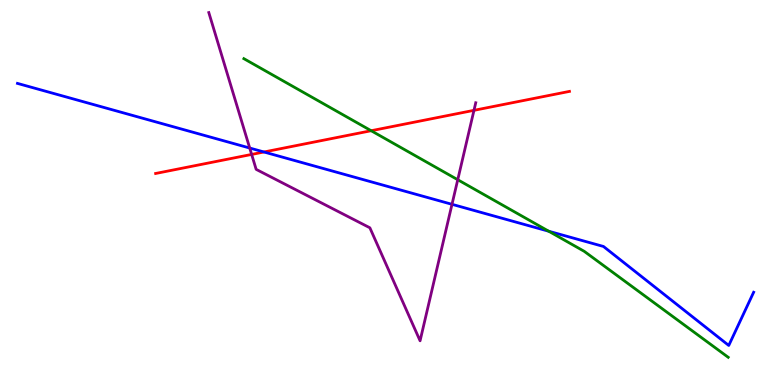[{'lines': ['blue', 'red'], 'intersections': [{'x': 3.41, 'y': 6.05}]}, {'lines': ['green', 'red'], 'intersections': [{'x': 4.79, 'y': 6.6}]}, {'lines': ['purple', 'red'], 'intersections': [{'x': 3.25, 'y': 5.99}, {'x': 6.12, 'y': 7.13}]}, {'lines': ['blue', 'green'], 'intersections': [{'x': 7.08, 'y': 3.99}]}, {'lines': ['blue', 'purple'], 'intersections': [{'x': 3.22, 'y': 6.16}, {'x': 5.83, 'y': 4.69}]}, {'lines': ['green', 'purple'], 'intersections': [{'x': 5.91, 'y': 5.33}]}]